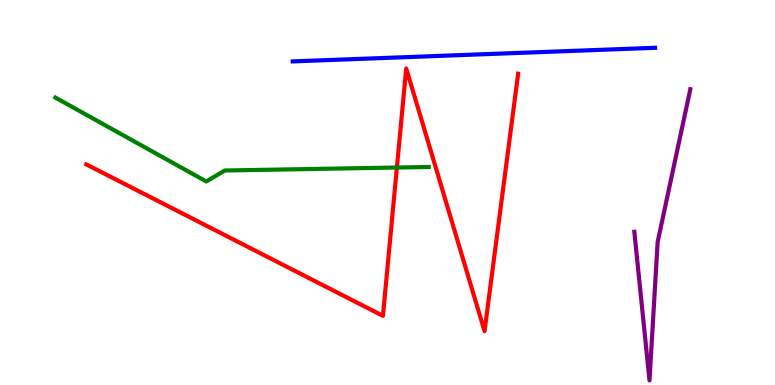[{'lines': ['blue', 'red'], 'intersections': []}, {'lines': ['green', 'red'], 'intersections': [{'x': 5.12, 'y': 5.65}]}, {'lines': ['purple', 'red'], 'intersections': []}, {'lines': ['blue', 'green'], 'intersections': []}, {'lines': ['blue', 'purple'], 'intersections': []}, {'lines': ['green', 'purple'], 'intersections': []}]